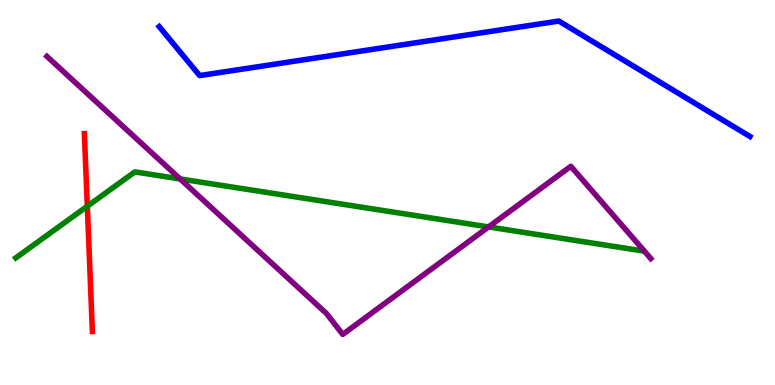[{'lines': ['blue', 'red'], 'intersections': []}, {'lines': ['green', 'red'], 'intersections': [{'x': 1.13, 'y': 4.64}]}, {'lines': ['purple', 'red'], 'intersections': []}, {'lines': ['blue', 'green'], 'intersections': []}, {'lines': ['blue', 'purple'], 'intersections': []}, {'lines': ['green', 'purple'], 'intersections': [{'x': 2.32, 'y': 5.35}, {'x': 6.3, 'y': 4.11}]}]